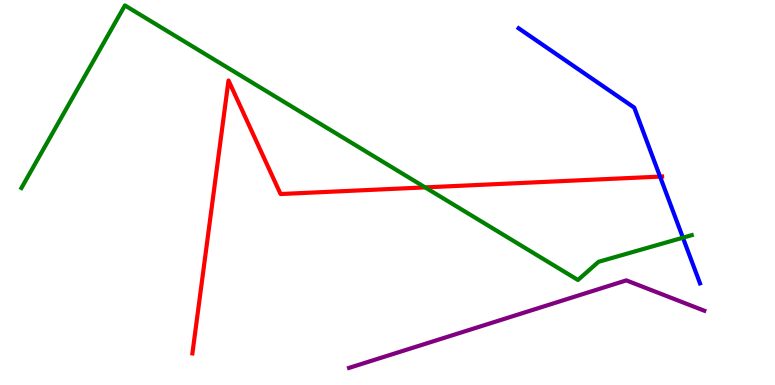[{'lines': ['blue', 'red'], 'intersections': [{'x': 8.52, 'y': 5.41}]}, {'lines': ['green', 'red'], 'intersections': [{'x': 5.49, 'y': 5.13}]}, {'lines': ['purple', 'red'], 'intersections': []}, {'lines': ['blue', 'green'], 'intersections': [{'x': 8.81, 'y': 3.83}]}, {'lines': ['blue', 'purple'], 'intersections': []}, {'lines': ['green', 'purple'], 'intersections': []}]